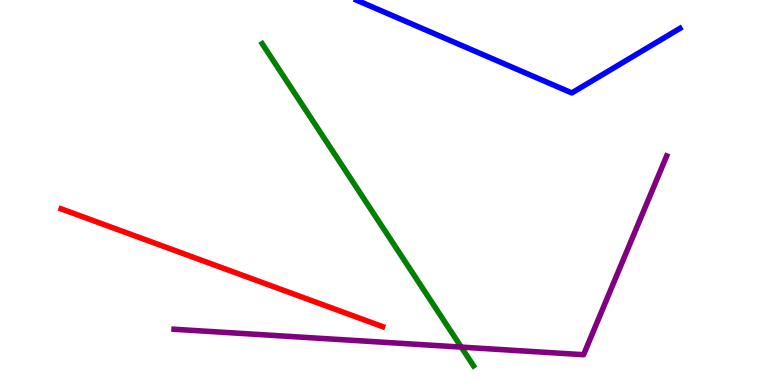[{'lines': ['blue', 'red'], 'intersections': []}, {'lines': ['green', 'red'], 'intersections': []}, {'lines': ['purple', 'red'], 'intersections': []}, {'lines': ['blue', 'green'], 'intersections': []}, {'lines': ['blue', 'purple'], 'intersections': []}, {'lines': ['green', 'purple'], 'intersections': [{'x': 5.95, 'y': 0.984}]}]